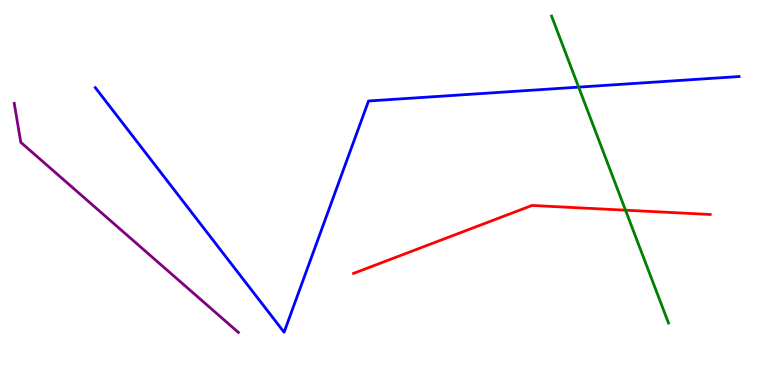[{'lines': ['blue', 'red'], 'intersections': []}, {'lines': ['green', 'red'], 'intersections': [{'x': 8.07, 'y': 4.54}]}, {'lines': ['purple', 'red'], 'intersections': []}, {'lines': ['blue', 'green'], 'intersections': [{'x': 7.47, 'y': 7.74}]}, {'lines': ['blue', 'purple'], 'intersections': []}, {'lines': ['green', 'purple'], 'intersections': []}]